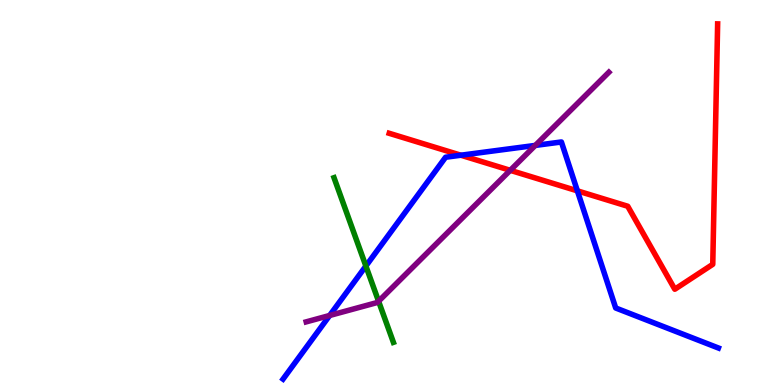[{'lines': ['blue', 'red'], 'intersections': [{'x': 5.95, 'y': 5.97}, {'x': 7.45, 'y': 5.04}]}, {'lines': ['green', 'red'], 'intersections': []}, {'lines': ['purple', 'red'], 'intersections': [{'x': 6.58, 'y': 5.58}]}, {'lines': ['blue', 'green'], 'intersections': [{'x': 4.72, 'y': 3.09}]}, {'lines': ['blue', 'purple'], 'intersections': [{'x': 4.25, 'y': 1.81}, {'x': 6.91, 'y': 6.22}]}, {'lines': ['green', 'purple'], 'intersections': [{'x': 4.88, 'y': 2.18}]}]